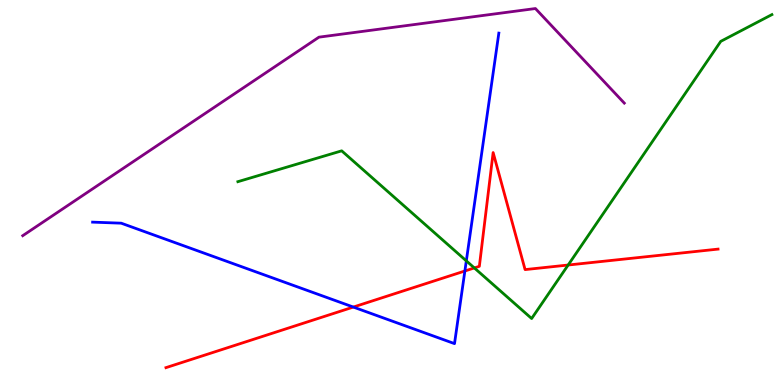[{'lines': ['blue', 'red'], 'intersections': [{'x': 4.56, 'y': 2.02}, {'x': 6.0, 'y': 2.96}]}, {'lines': ['green', 'red'], 'intersections': [{'x': 6.12, 'y': 3.04}, {'x': 7.33, 'y': 3.12}]}, {'lines': ['purple', 'red'], 'intersections': []}, {'lines': ['blue', 'green'], 'intersections': [{'x': 6.02, 'y': 3.22}]}, {'lines': ['blue', 'purple'], 'intersections': []}, {'lines': ['green', 'purple'], 'intersections': []}]